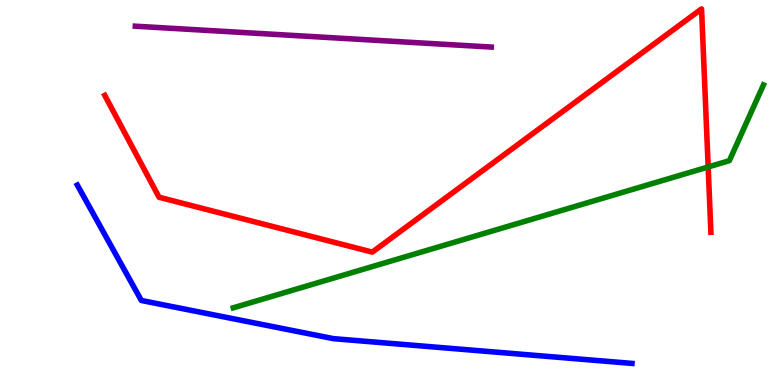[{'lines': ['blue', 'red'], 'intersections': []}, {'lines': ['green', 'red'], 'intersections': [{'x': 9.14, 'y': 5.66}]}, {'lines': ['purple', 'red'], 'intersections': []}, {'lines': ['blue', 'green'], 'intersections': []}, {'lines': ['blue', 'purple'], 'intersections': []}, {'lines': ['green', 'purple'], 'intersections': []}]